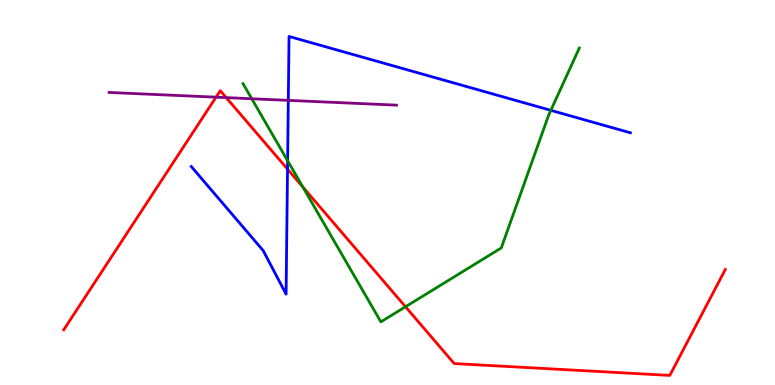[{'lines': ['blue', 'red'], 'intersections': [{'x': 3.71, 'y': 5.61}]}, {'lines': ['green', 'red'], 'intersections': [{'x': 3.91, 'y': 5.14}, {'x': 5.23, 'y': 2.03}]}, {'lines': ['purple', 'red'], 'intersections': [{'x': 2.79, 'y': 7.48}, {'x': 2.92, 'y': 7.46}]}, {'lines': ['blue', 'green'], 'intersections': [{'x': 3.71, 'y': 5.83}, {'x': 7.11, 'y': 7.13}]}, {'lines': ['blue', 'purple'], 'intersections': [{'x': 3.72, 'y': 7.39}]}, {'lines': ['green', 'purple'], 'intersections': [{'x': 3.25, 'y': 7.43}]}]